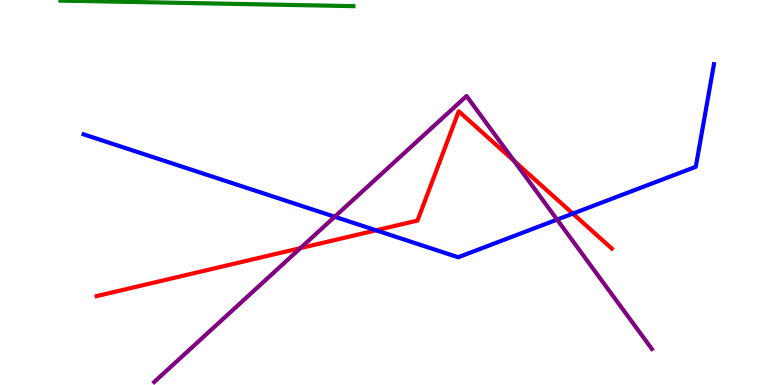[{'lines': ['blue', 'red'], 'intersections': [{'x': 4.85, 'y': 4.02}, {'x': 7.39, 'y': 4.45}]}, {'lines': ['green', 'red'], 'intersections': []}, {'lines': ['purple', 'red'], 'intersections': [{'x': 3.88, 'y': 3.56}, {'x': 6.63, 'y': 5.82}]}, {'lines': ['blue', 'green'], 'intersections': []}, {'lines': ['blue', 'purple'], 'intersections': [{'x': 4.32, 'y': 4.37}, {'x': 7.19, 'y': 4.3}]}, {'lines': ['green', 'purple'], 'intersections': []}]